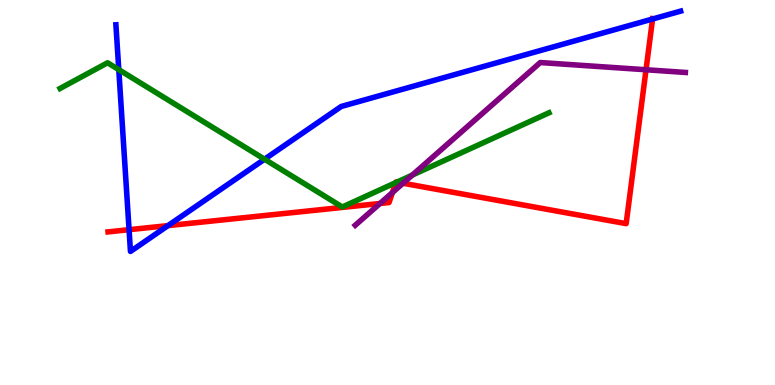[{'lines': ['blue', 'red'], 'intersections': [{'x': 1.67, 'y': 4.03}, {'x': 2.17, 'y': 4.14}, {'x': 8.42, 'y': 9.51}]}, {'lines': ['green', 'red'], 'intersections': [{'x': 5.11, 'y': 5.26}, {'x': 5.12, 'y': 5.27}]}, {'lines': ['purple', 'red'], 'intersections': [{'x': 4.9, 'y': 4.71}, {'x': 5.06, 'y': 5.0}, {'x': 5.2, 'y': 5.24}, {'x': 8.34, 'y': 8.19}]}, {'lines': ['blue', 'green'], 'intersections': [{'x': 1.53, 'y': 8.19}, {'x': 3.41, 'y': 5.86}]}, {'lines': ['blue', 'purple'], 'intersections': []}, {'lines': ['green', 'purple'], 'intersections': [{'x': 5.32, 'y': 5.45}]}]